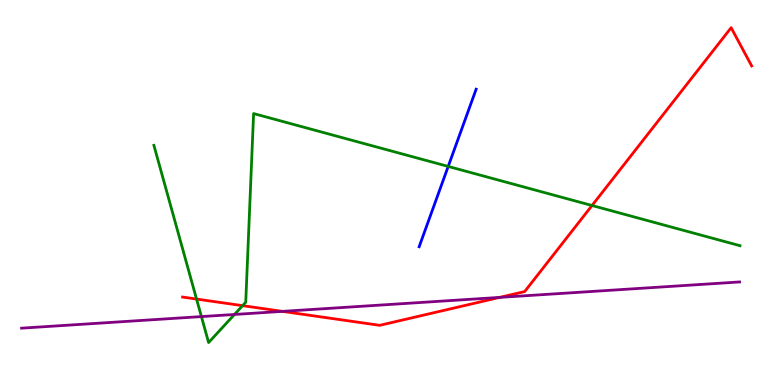[{'lines': ['blue', 'red'], 'intersections': []}, {'lines': ['green', 'red'], 'intersections': [{'x': 2.54, 'y': 2.23}, {'x': 3.13, 'y': 2.06}, {'x': 7.64, 'y': 4.66}]}, {'lines': ['purple', 'red'], 'intersections': [{'x': 3.64, 'y': 1.91}, {'x': 6.45, 'y': 2.28}]}, {'lines': ['blue', 'green'], 'intersections': [{'x': 5.78, 'y': 5.68}]}, {'lines': ['blue', 'purple'], 'intersections': []}, {'lines': ['green', 'purple'], 'intersections': [{'x': 2.6, 'y': 1.78}, {'x': 3.03, 'y': 1.83}]}]